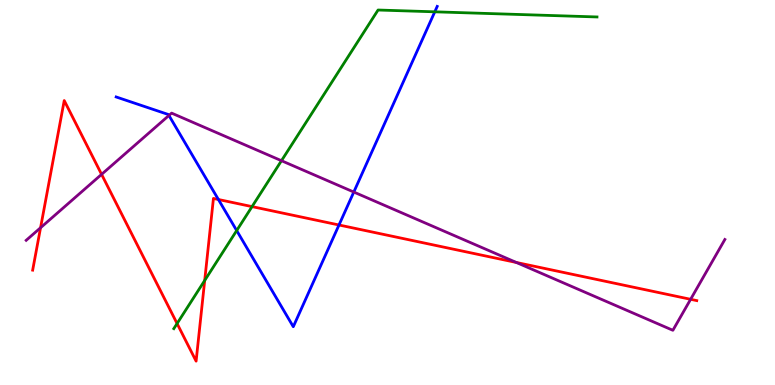[{'lines': ['blue', 'red'], 'intersections': [{'x': 2.82, 'y': 4.82}, {'x': 4.37, 'y': 4.16}]}, {'lines': ['green', 'red'], 'intersections': [{'x': 2.28, 'y': 1.6}, {'x': 2.64, 'y': 2.72}, {'x': 3.25, 'y': 4.63}]}, {'lines': ['purple', 'red'], 'intersections': [{'x': 0.523, 'y': 4.08}, {'x': 1.31, 'y': 5.47}, {'x': 6.66, 'y': 3.18}, {'x': 8.91, 'y': 2.23}]}, {'lines': ['blue', 'green'], 'intersections': [{'x': 3.05, 'y': 4.01}, {'x': 5.61, 'y': 9.69}]}, {'lines': ['blue', 'purple'], 'intersections': [{'x': 2.18, 'y': 7.0}, {'x': 4.57, 'y': 5.01}]}, {'lines': ['green', 'purple'], 'intersections': [{'x': 3.63, 'y': 5.83}]}]